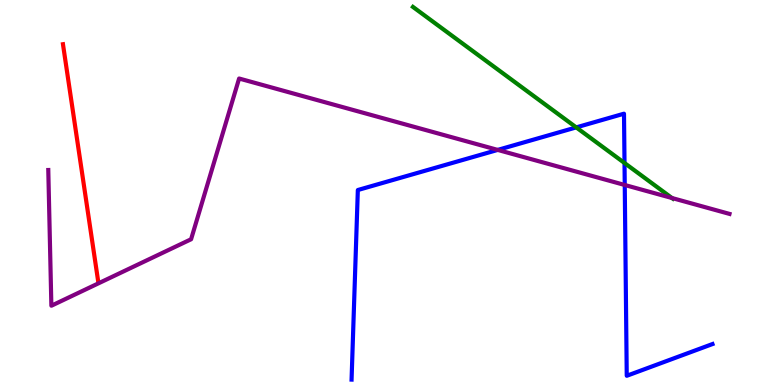[{'lines': ['blue', 'red'], 'intersections': []}, {'lines': ['green', 'red'], 'intersections': []}, {'lines': ['purple', 'red'], 'intersections': []}, {'lines': ['blue', 'green'], 'intersections': [{'x': 7.44, 'y': 6.69}, {'x': 8.06, 'y': 5.77}]}, {'lines': ['blue', 'purple'], 'intersections': [{'x': 6.42, 'y': 6.11}, {'x': 8.06, 'y': 5.2}]}, {'lines': ['green', 'purple'], 'intersections': [{'x': 8.67, 'y': 4.86}]}]